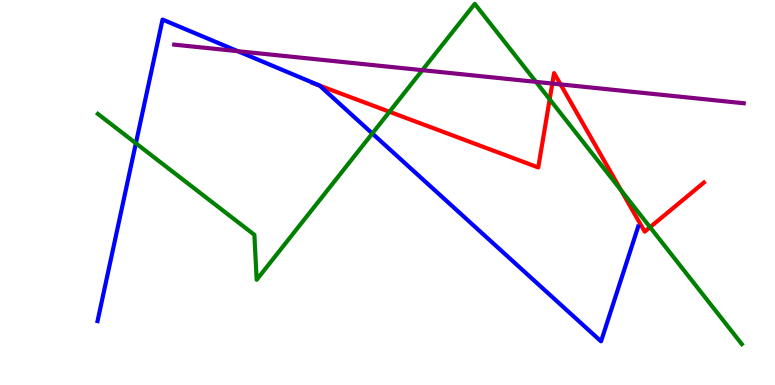[{'lines': ['blue', 'red'], 'intersections': [{'x': 4.12, 'y': 7.78}]}, {'lines': ['green', 'red'], 'intersections': [{'x': 5.03, 'y': 7.1}, {'x': 7.09, 'y': 7.42}, {'x': 8.01, 'y': 5.06}, {'x': 8.39, 'y': 4.1}]}, {'lines': ['purple', 'red'], 'intersections': [{'x': 7.13, 'y': 7.83}, {'x': 7.23, 'y': 7.81}]}, {'lines': ['blue', 'green'], 'intersections': [{'x': 1.75, 'y': 6.28}, {'x': 4.8, 'y': 6.53}]}, {'lines': ['blue', 'purple'], 'intersections': [{'x': 3.07, 'y': 8.67}]}, {'lines': ['green', 'purple'], 'intersections': [{'x': 5.45, 'y': 8.18}, {'x': 6.92, 'y': 7.87}]}]